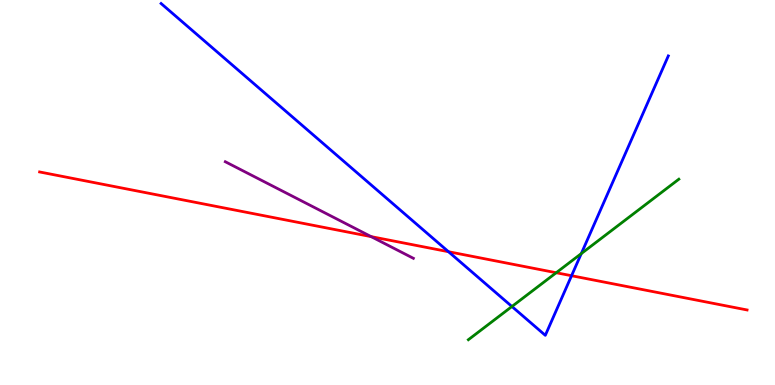[{'lines': ['blue', 'red'], 'intersections': [{'x': 5.79, 'y': 3.46}, {'x': 7.37, 'y': 2.84}]}, {'lines': ['green', 'red'], 'intersections': [{'x': 7.18, 'y': 2.92}]}, {'lines': ['purple', 'red'], 'intersections': [{'x': 4.79, 'y': 3.85}]}, {'lines': ['blue', 'green'], 'intersections': [{'x': 6.61, 'y': 2.04}, {'x': 7.5, 'y': 3.41}]}, {'lines': ['blue', 'purple'], 'intersections': []}, {'lines': ['green', 'purple'], 'intersections': []}]